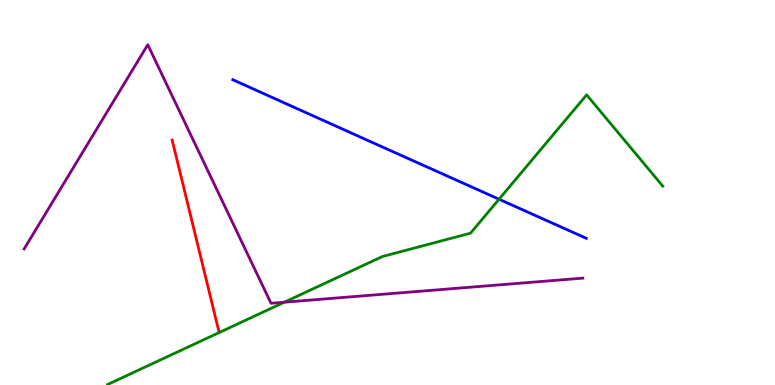[{'lines': ['blue', 'red'], 'intersections': []}, {'lines': ['green', 'red'], 'intersections': []}, {'lines': ['purple', 'red'], 'intersections': []}, {'lines': ['blue', 'green'], 'intersections': [{'x': 6.44, 'y': 4.83}]}, {'lines': ['blue', 'purple'], 'intersections': []}, {'lines': ['green', 'purple'], 'intersections': [{'x': 3.67, 'y': 2.15}]}]